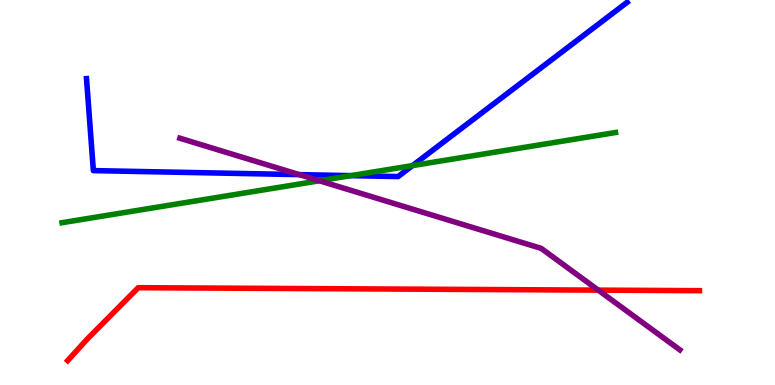[{'lines': ['blue', 'red'], 'intersections': []}, {'lines': ['green', 'red'], 'intersections': []}, {'lines': ['purple', 'red'], 'intersections': [{'x': 7.72, 'y': 2.46}]}, {'lines': ['blue', 'green'], 'intersections': [{'x': 4.53, 'y': 5.44}, {'x': 5.32, 'y': 5.7}]}, {'lines': ['blue', 'purple'], 'intersections': [{'x': 3.86, 'y': 5.46}]}, {'lines': ['green', 'purple'], 'intersections': [{'x': 4.12, 'y': 5.3}]}]